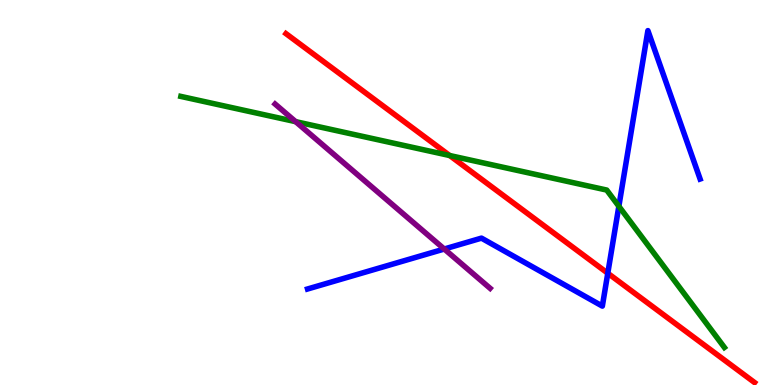[{'lines': ['blue', 'red'], 'intersections': [{'x': 7.84, 'y': 2.9}]}, {'lines': ['green', 'red'], 'intersections': [{'x': 5.8, 'y': 5.96}]}, {'lines': ['purple', 'red'], 'intersections': []}, {'lines': ['blue', 'green'], 'intersections': [{'x': 7.99, 'y': 4.64}]}, {'lines': ['blue', 'purple'], 'intersections': [{'x': 5.73, 'y': 3.53}]}, {'lines': ['green', 'purple'], 'intersections': [{'x': 3.81, 'y': 6.84}]}]